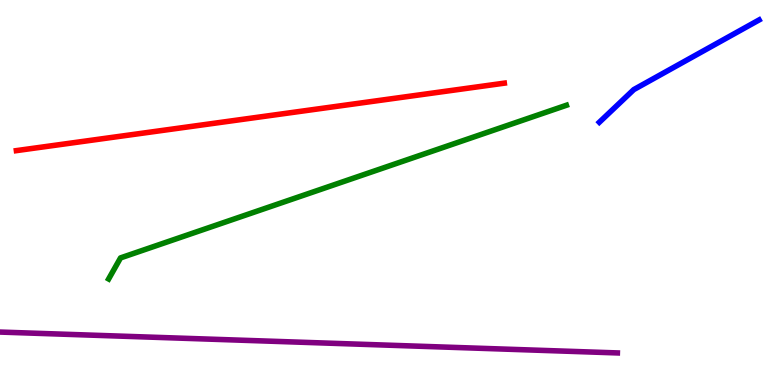[{'lines': ['blue', 'red'], 'intersections': []}, {'lines': ['green', 'red'], 'intersections': []}, {'lines': ['purple', 'red'], 'intersections': []}, {'lines': ['blue', 'green'], 'intersections': []}, {'lines': ['blue', 'purple'], 'intersections': []}, {'lines': ['green', 'purple'], 'intersections': []}]